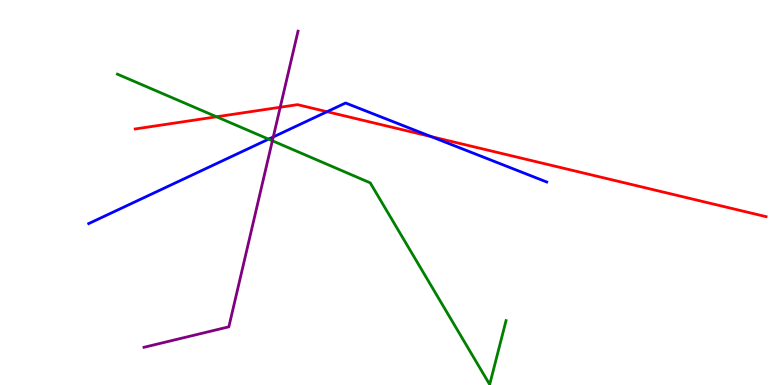[{'lines': ['blue', 'red'], 'intersections': [{'x': 4.22, 'y': 7.1}, {'x': 5.56, 'y': 6.45}]}, {'lines': ['green', 'red'], 'intersections': [{'x': 2.79, 'y': 6.97}]}, {'lines': ['purple', 'red'], 'intersections': [{'x': 3.62, 'y': 7.21}]}, {'lines': ['blue', 'green'], 'intersections': [{'x': 3.47, 'y': 6.39}]}, {'lines': ['blue', 'purple'], 'intersections': [{'x': 3.53, 'y': 6.44}]}, {'lines': ['green', 'purple'], 'intersections': [{'x': 3.51, 'y': 6.34}]}]